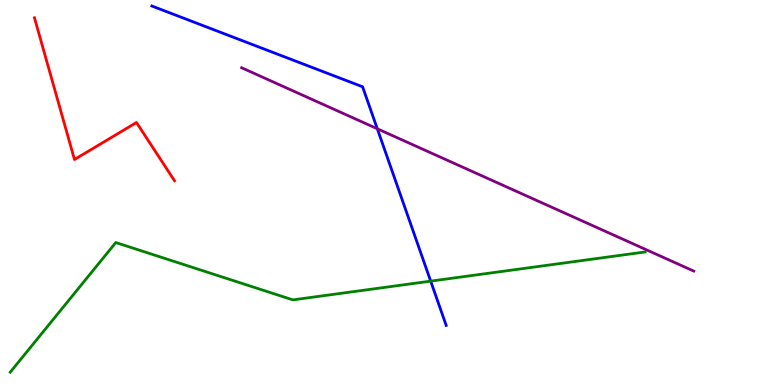[{'lines': ['blue', 'red'], 'intersections': []}, {'lines': ['green', 'red'], 'intersections': []}, {'lines': ['purple', 'red'], 'intersections': []}, {'lines': ['blue', 'green'], 'intersections': [{'x': 5.56, 'y': 2.7}]}, {'lines': ['blue', 'purple'], 'intersections': [{'x': 4.87, 'y': 6.66}]}, {'lines': ['green', 'purple'], 'intersections': []}]